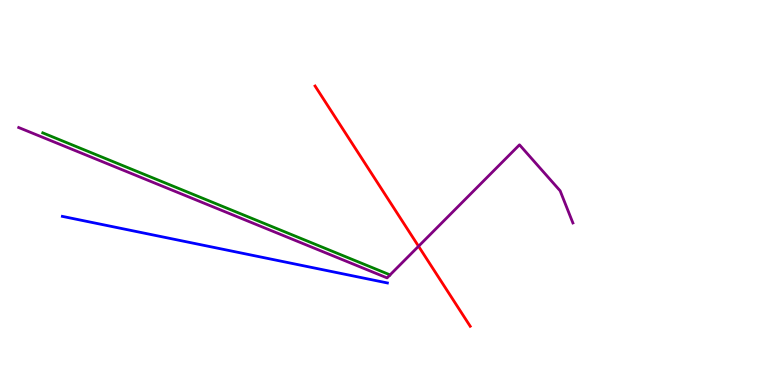[{'lines': ['blue', 'red'], 'intersections': []}, {'lines': ['green', 'red'], 'intersections': []}, {'lines': ['purple', 'red'], 'intersections': [{'x': 5.4, 'y': 3.6}]}, {'lines': ['blue', 'green'], 'intersections': []}, {'lines': ['blue', 'purple'], 'intersections': []}, {'lines': ['green', 'purple'], 'intersections': []}]